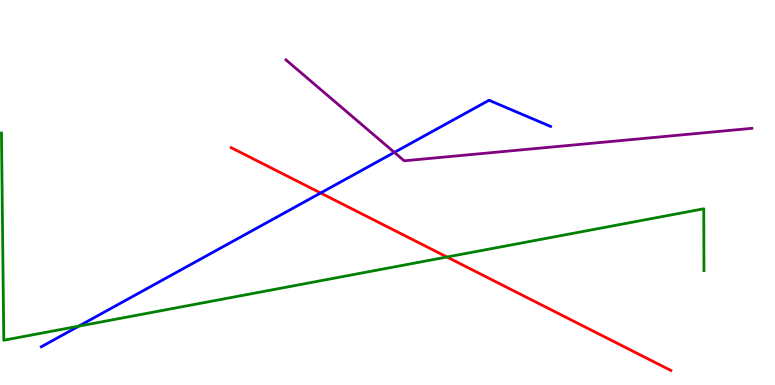[{'lines': ['blue', 'red'], 'intersections': [{'x': 4.14, 'y': 4.99}]}, {'lines': ['green', 'red'], 'intersections': [{'x': 5.77, 'y': 3.32}]}, {'lines': ['purple', 'red'], 'intersections': []}, {'lines': ['blue', 'green'], 'intersections': [{'x': 1.02, 'y': 1.53}]}, {'lines': ['blue', 'purple'], 'intersections': [{'x': 5.09, 'y': 6.04}]}, {'lines': ['green', 'purple'], 'intersections': []}]